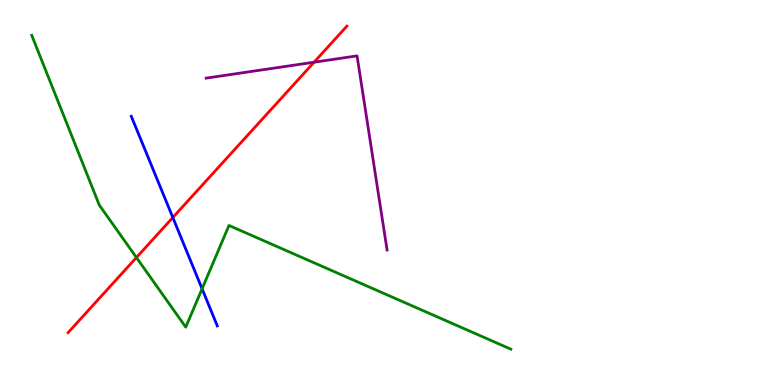[{'lines': ['blue', 'red'], 'intersections': [{'x': 2.23, 'y': 4.35}]}, {'lines': ['green', 'red'], 'intersections': [{'x': 1.76, 'y': 3.31}]}, {'lines': ['purple', 'red'], 'intersections': [{'x': 4.05, 'y': 8.38}]}, {'lines': ['blue', 'green'], 'intersections': [{'x': 2.61, 'y': 2.5}]}, {'lines': ['blue', 'purple'], 'intersections': []}, {'lines': ['green', 'purple'], 'intersections': []}]